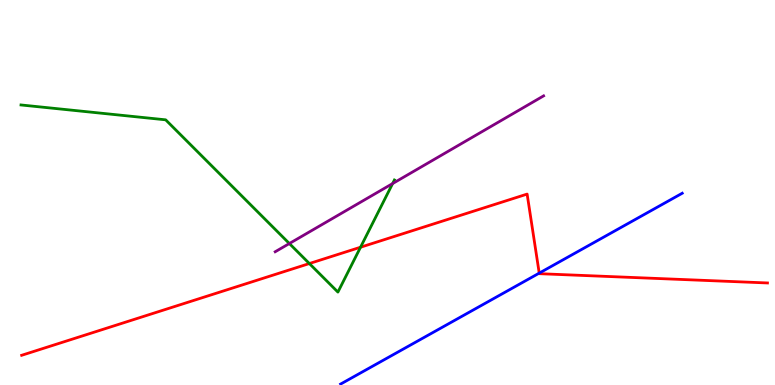[{'lines': ['blue', 'red'], 'intersections': [{'x': 6.96, 'y': 2.91}]}, {'lines': ['green', 'red'], 'intersections': [{'x': 3.99, 'y': 3.15}, {'x': 4.65, 'y': 3.58}]}, {'lines': ['purple', 'red'], 'intersections': []}, {'lines': ['blue', 'green'], 'intersections': []}, {'lines': ['blue', 'purple'], 'intersections': []}, {'lines': ['green', 'purple'], 'intersections': [{'x': 3.73, 'y': 3.67}, {'x': 5.07, 'y': 5.23}]}]